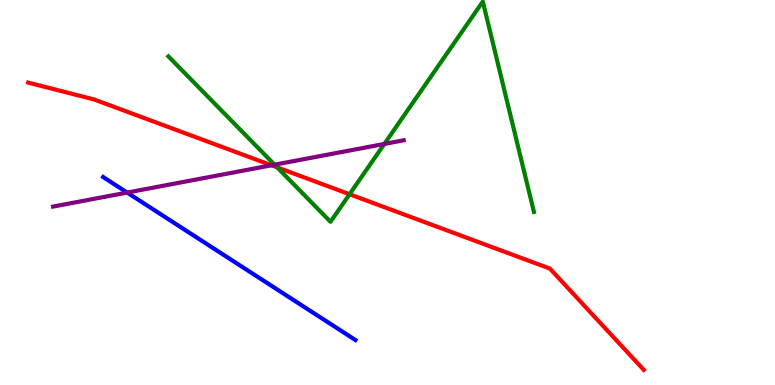[{'lines': ['blue', 'red'], 'intersections': []}, {'lines': ['green', 'red'], 'intersections': [{'x': 3.58, 'y': 5.65}, {'x': 4.51, 'y': 4.95}]}, {'lines': ['purple', 'red'], 'intersections': [{'x': 3.5, 'y': 5.71}]}, {'lines': ['blue', 'green'], 'intersections': []}, {'lines': ['blue', 'purple'], 'intersections': [{'x': 1.64, 'y': 5.0}]}, {'lines': ['green', 'purple'], 'intersections': [{'x': 3.54, 'y': 5.72}, {'x': 4.96, 'y': 6.26}]}]